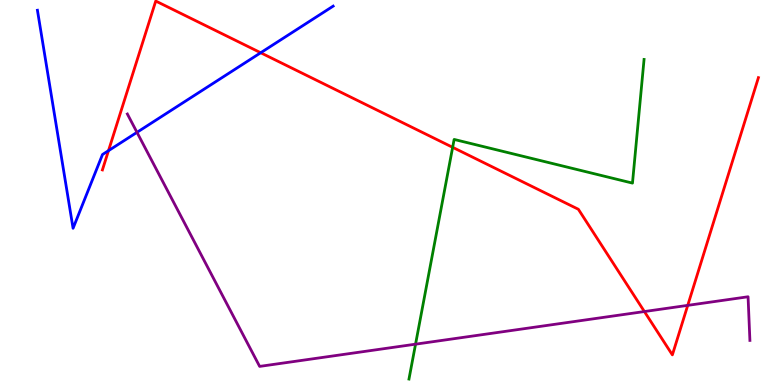[{'lines': ['blue', 'red'], 'intersections': [{'x': 1.4, 'y': 6.09}, {'x': 3.36, 'y': 8.63}]}, {'lines': ['green', 'red'], 'intersections': [{'x': 5.84, 'y': 6.17}]}, {'lines': ['purple', 'red'], 'intersections': [{'x': 8.31, 'y': 1.91}, {'x': 8.87, 'y': 2.07}]}, {'lines': ['blue', 'green'], 'intersections': []}, {'lines': ['blue', 'purple'], 'intersections': [{'x': 1.77, 'y': 6.56}]}, {'lines': ['green', 'purple'], 'intersections': [{'x': 5.36, 'y': 1.06}]}]